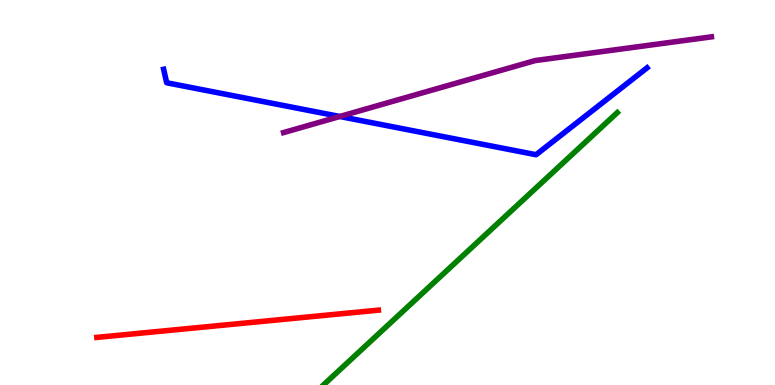[{'lines': ['blue', 'red'], 'intersections': []}, {'lines': ['green', 'red'], 'intersections': []}, {'lines': ['purple', 'red'], 'intersections': []}, {'lines': ['blue', 'green'], 'intersections': []}, {'lines': ['blue', 'purple'], 'intersections': [{'x': 4.38, 'y': 6.97}]}, {'lines': ['green', 'purple'], 'intersections': []}]